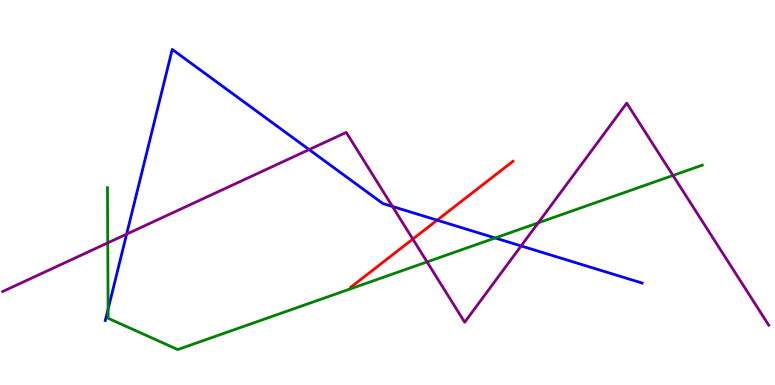[{'lines': ['blue', 'red'], 'intersections': [{'x': 5.64, 'y': 4.28}]}, {'lines': ['green', 'red'], 'intersections': []}, {'lines': ['purple', 'red'], 'intersections': [{'x': 5.33, 'y': 3.79}]}, {'lines': ['blue', 'green'], 'intersections': [{'x': 1.39, 'y': 1.97}, {'x': 6.39, 'y': 3.82}]}, {'lines': ['blue', 'purple'], 'intersections': [{'x': 1.63, 'y': 3.92}, {'x': 3.99, 'y': 6.11}, {'x': 5.06, 'y': 4.64}, {'x': 6.72, 'y': 3.61}]}, {'lines': ['green', 'purple'], 'intersections': [{'x': 1.39, 'y': 3.69}, {'x': 5.51, 'y': 3.2}, {'x': 6.94, 'y': 4.21}, {'x': 8.68, 'y': 5.44}]}]